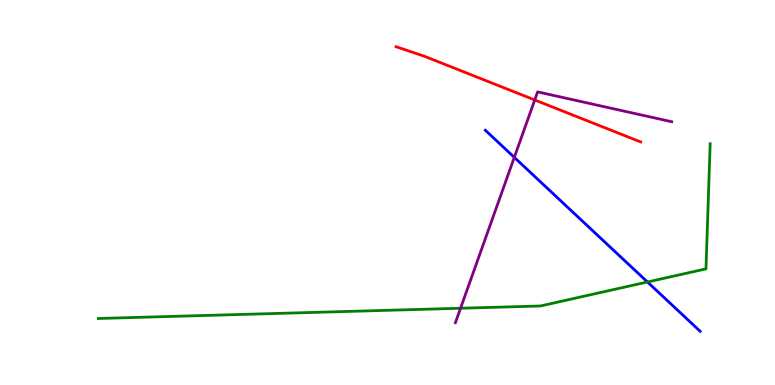[{'lines': ['blue', 'red'], 'intersections': []}, {'lines': ['green', 'red'], 'intersections': []}, {'lines': ['purple', 'red'], 'intersections': [{'x': 6.9, 'y': 7.4}]}, {'lines': ['blue', 'green'], 'intersections': [{'x': 8.35, 'y': 2.68}]}, {'lines': ['blue', 'purple'], 'intersections': [{'x': 6.64, 'y': 5.91}]}, {'lines': ['green', 'purple'], 'intersections': [{'x': 5.94, 'y': 1.99}]}]